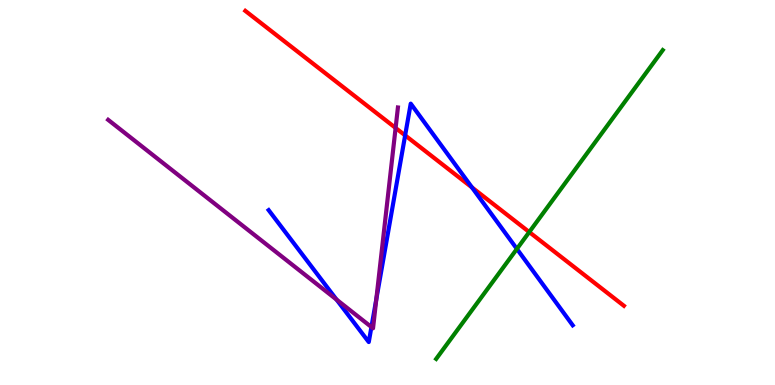[{'lines': ['blue', 'red'], 'intersections': [{'x': 5.23, 'y': 6.48}, {'x': 6.09, 'y': 5.13}]}, {'lines': ['green', 'red'], 'intersections': [{'x': 6.83, 'y': 3.97}]}, {'lines': ['purple', 'red'], 'intersections': [{'x': 5.1, 'y': 6.68}]}, {'lines': ['blue', 'green'], 'intersections': [{'x': 6.67, 'y': 3.54}]}, {'lines': ['blue', 'purple'], 'intersections': [{'x': 4.34, 'y': 2.22}, {'x': 4.79, 'y': 1.51}, {'x': 4.86, 'y': 2.23}]}, {'lines': ['green', 'purple'], 'intersections': []}]